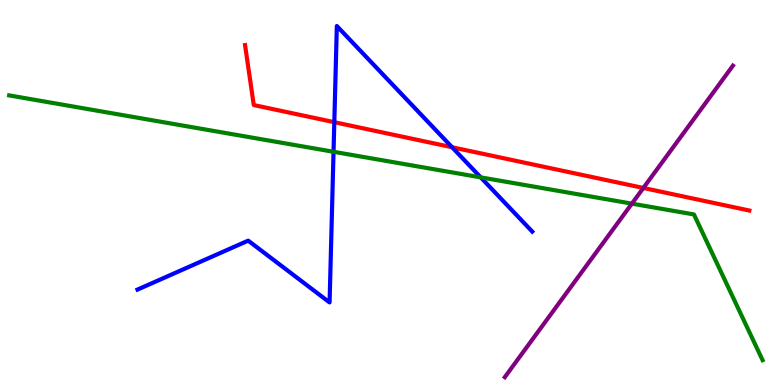[{'lines': ['blue', 'red'], 'intersections': [{'x': 4.31, 'y': 6.83}, {'x': 5.83, 'y': 6.18}]}, {'lines': ['green', 'red'], 'intersections': []}, {'lines': ['purple', 'red'], 'intersections': [{'x': 8.3, 'y': 5.12}]}, {'lines': ['blue', 'green'], 'intersections': [{'x': 4.3, 'y': 6.06}, {'x': 6.2, 'y': 5.39}]}, {'lines': ['blue', 'purple'], 'intersections': []}, {'lines': ['green', 'purple'], 'intersections': [{'x': 8.15, 'y': 4.71}]}]